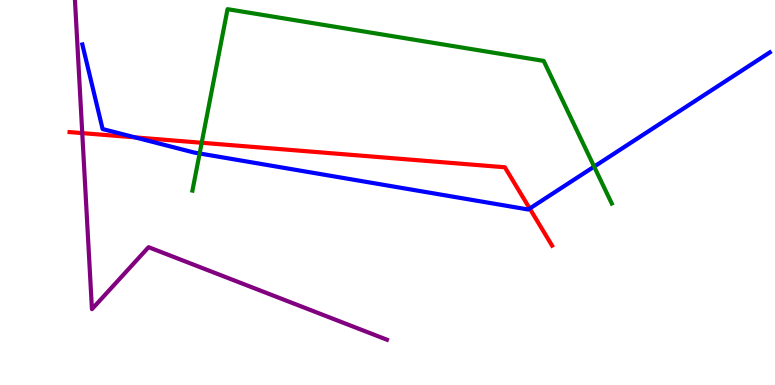[{'lines': ['blue', 'red'], 'intersections': [{'x': 1.74, 'y': 6.43}, {'x': 6.84, 'y': 4.58}]}, {'lines': ['green', 'red'], 'intersections': [{'x': 2.6, 'y': 6.29}]}, {'lines': ['purple', 'red'], 'intersections': [{'x': 1.06, 'y': 6.54}]}, {'lines': ['blue', 'green'], 'intersections': [{'x': 2.58, 'y': 6.01}, {'x': 7.67, 'y': 5.67}]}, {'lines': ['blue', 'purple'], 'intersections': []}, {'lines': ['green', 'purple'], 'intersections': []}]